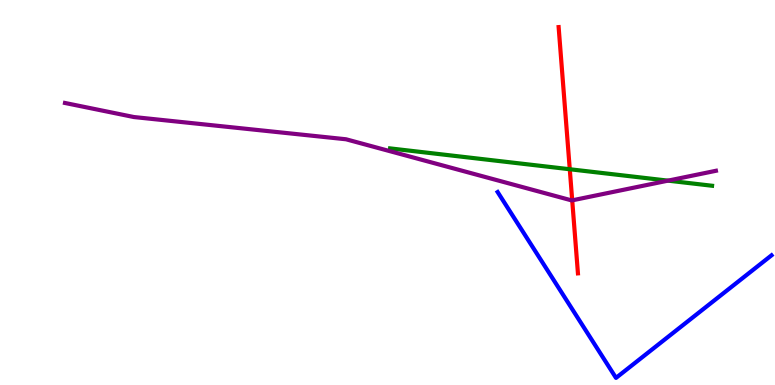[{'lines': ['blue', 'red'], 'intersections': []}, {'lines': ['green', 'red'], 'intersections': [{'x': 7.35, 'y': 5.6}]}, {'lines': ['purple', 'red'], 'intersections': [{'x': 7.38, 'y': 4.8}]}, {'lines': ['blue', 'green'], 'intersections': []}, {'lines': ['blue', 'purple'], 'intersections': []}, {'lines': ['green', 'purple'], 'intersections': [{'x': 8.62, 'y': 5.31}]}]